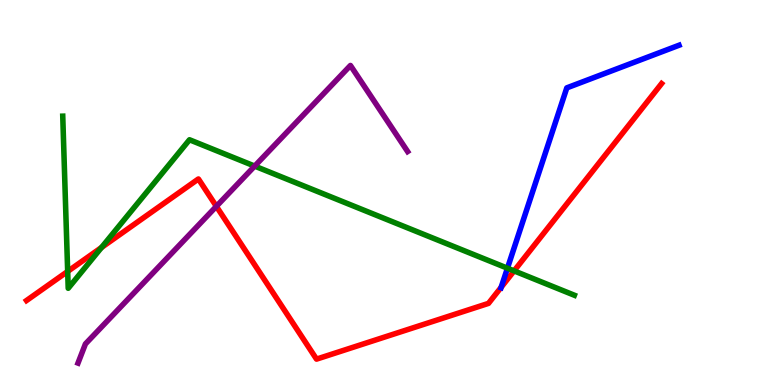[{'lines': ['blue', 'red'], 'intersections': [{'x': 6.47, 'y': 2.54}]}, {'lines': ['green', 'red'], 'intersections': [{'x': 0.873, 'y': 2.95}, {'x': 1.31, 'y': 3.57}, {'x': 6.63, 'y': 2.96}]}, {'lines': ['purple', 'red'], 'intersections': [{'x': 2.79, 'y': 4.64}]}, {'lines': ['blue', 'green'], 'intersections': [{'x': 6.55, 'y': 3.03}]}, {'lines': ['blue', 'purple'], 'intersections': []}, {'lines': ['green', 'purple'], 'intersections': [{'x': 3.29, 'y': 5.69}]}]